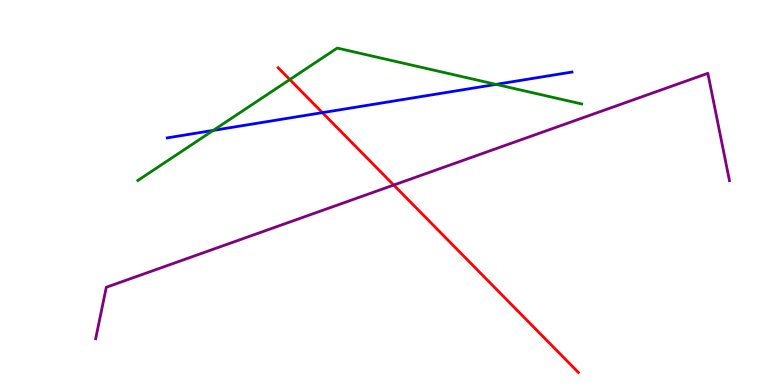[{'lines': ['blue', 'red'], 'intersections': [{'x': 4.16, 'y': 7.07}]}, {'lines': ['green', 'red'], 'intersections': [{'x': 3.74, 'y': 7.93}]}, {'lines': ['purple', 'red'], 'intersections': [{'x': 5.08, 'y': 5.19}]}, {'lines': ['blue', 'green'], 'intersections': [{'x': 2.75, 'y': 6.61}, {'x': 6.4, 'y': 7.81}]}, {'lines': ['blue', 'purple'], 'intersections': []}, {'lines': ['green', 'purple'], 'intersections': []}]